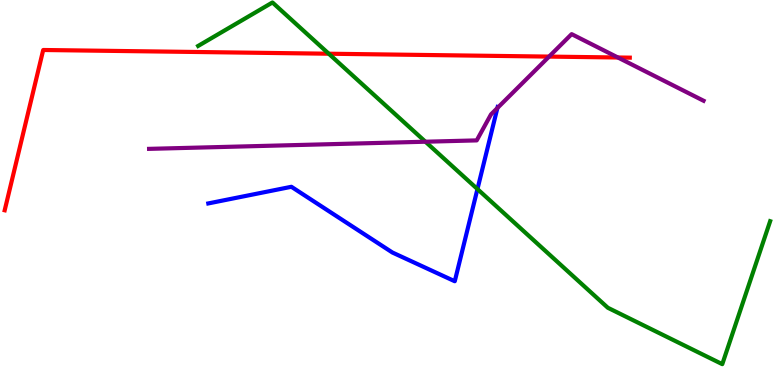[{'lines': ['blue', 'red'], 'intersections': []}, {'lines': ['green', 'red'], 'intersections': [{'x': 4.24, 'y': 8.6}]}, {'lines': ['purple', 'red'], 'intersections': [{'x': 7.08, 'y': 8.53}, {'x': 7.97, 'y': 8.51}]}, {'lines': ['blue', 'green'], 'intersections': [{'x': 6.16, 'y': 5.09}]}, {'lines': ['blue', 'purple'], 'intersections': [{'x': 6.42, 'y': 7.19}]}, {'lines': ['green', 'purple'], 'intersections': [{'x': 5.49, 'y': 6.32}]}]